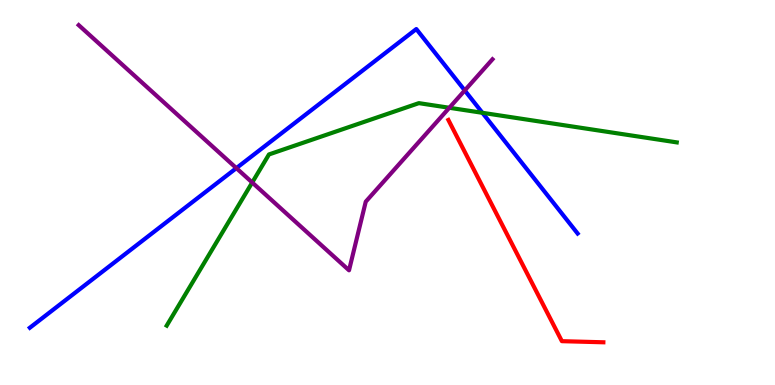[{'lines': ['blue', 'red'], 'intersections': []}, {'lines': ['green', 'red'], 'intersections': []}, {'lines': ['purple', 'red'], 'intersections': []}, {'lines': ['blue', 'green'], 'intersections': [{'x': 6.22, 'y': 7.07}]}, {'lines': ['blue', 'purple'], 'intersections': [{'x': 3.05, 'y': 5.63}, {'x': 6.0, 'y': 7.65}]}, {'lines': ['green', 'purple'], 'intersections': [{'x': 3.25, 'y': 5.26}, {'x': 5.8, 'y': 7.2}]}]